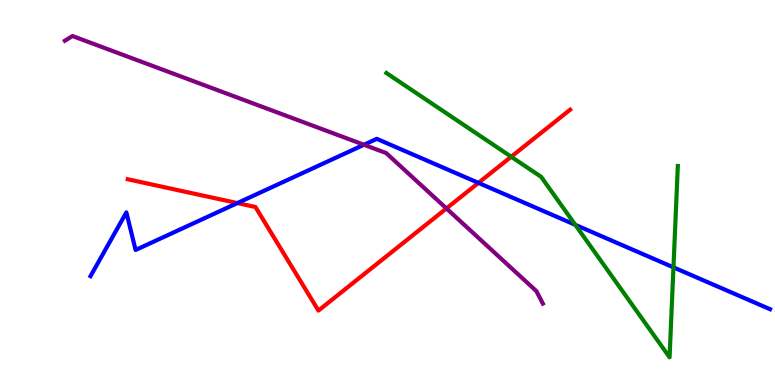[{'lines': ['blue', 'red'], 'intersections': [{'x': 3.06, 'y': 4.73}, {'x': 6.17, 'y': 5.25}]}, {'lines': ['green', 'red'], 'intersections': [{'x': 6.6, 'y': 5.93}]}, {'lines': ['purple', 'red'], 'intersections': [{'x': 5.76, 'y': 4.59}]}, {'lines': ['blue', 'green'], 'intersections': [{'x': 7.42, 'y': 4.16}, {'x': 8.69, 'y': 3.06}]}, {'lines': ['blue', 'purple'], 'intersections': [{'x': 4.7, 'y': 6.24}]}, {'lines': ['green', 'purple'], 'intersections': []}]